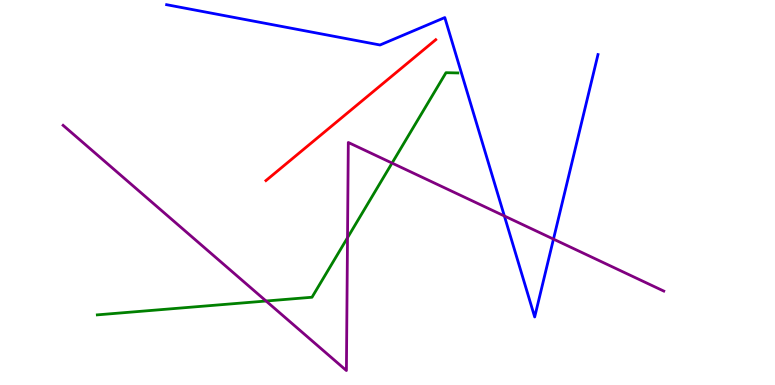[{'lines': ['blue', 'red'], 'intersections': []}, {'lines': ['green', 'red'], 'intersections': []}, {'lines': ['purple', 'red'], 'intersections': []}, {'lines': ['blue', 'green'], 'intersections': []}, {'lines': ['blue', 'purple'], 'intersections': [{'x': 6.51, 'y': 4.39}, {'x': 7.14, 'y': 3.79}]}, {'lines': ['green', 'purple'], 'intersections': [{'x': 3.43, 'y': 2.18}, {'x': 4.48, 'y': 3.83}, {'x': 5.06, 'y': 5.76}]}]